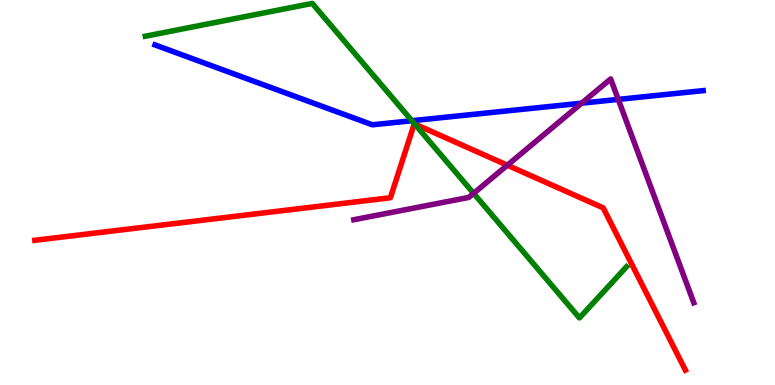[{'lines': ['blue', 'red'], 'intersections': []}, {'lines': ['green', 'red'], 'intersections': [{'x': 5.35, 'y': 6.78}]}, {'lines': ['purple', 'red'], 'intersections': [{'x': 6.55, 'y': 5.71}]}, {'lines': ['blue', 'green'], 'intersections': [{'x': 5.32, 'y': 6.86}]}, {'lines': ['blue', 'purple'], 'intersections': [{'x': 7.51, 'y': 7.32}, {'x': 7.98, 'y': 7.42}]}, {'lines': ['green', 'purple'], 'intersections': [{'x': 6.11, 'y': 4.98}]}]